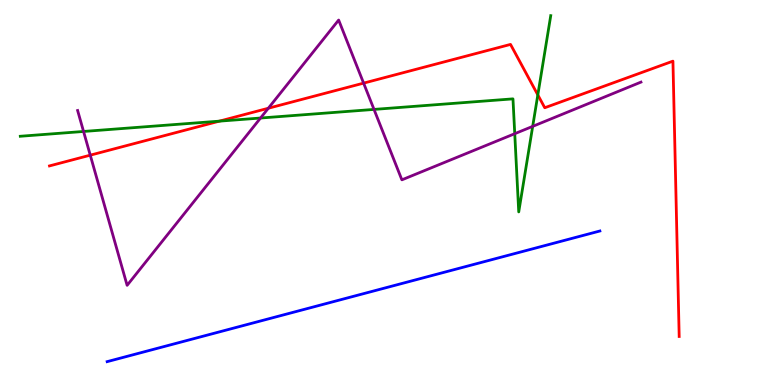[{'lines': ['blue', 'red'], 'intersections': []}, {'lines': ['green', 'red'], 'intersections': [{'x': 2.83, 'y': 6.85}, {'x': 6.94, 'y': 7.53}]}, {'lines': ['purple', 'red'], 'intersections': [{'x': 1.16, 'y': 5.97}, {'x': 3.46, 'y': 7.19}, {'x': 4.69, 'y': 7.84}]}, {'lines': ['blue', 'green'], 'intersections': []}, {'lines': ['blue', 'purple'], 'intersections': []}, {'lines': ['green', 'purple'], 'intersections': [{'x': 1.08, 'y': 6.59}, {'x': 3.36, 'y': 6.93}, {'x': 4.83, 'y': 7.16}, {'x': 6.64, 'y': 6.53}, {'x': 6.87, 'y': 6.72}]}]